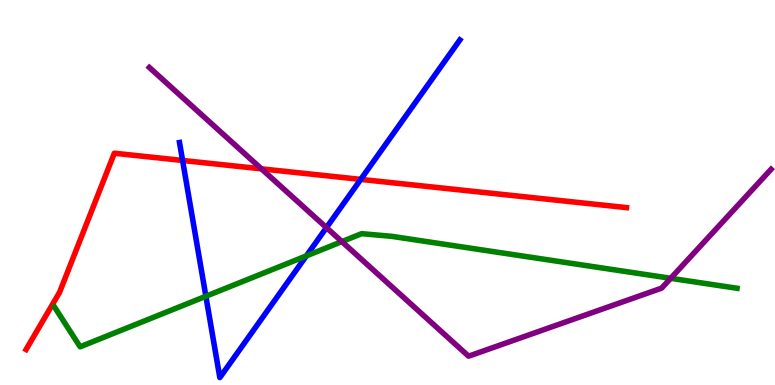[{'lines': ['blue', 'red'], 'intersections': [{'x': 2.36, 'y': 5.83}, {'x': 4.65, 'y': 5.34}]}, {'lines': ['green', 'red'], 'intersections': []}, {'lines': ['purple', 'red'], 'intersections': [{'x': 3.37, 'y': 5.61}]}, {'lines': ['blue', 'green'], 'intersections': [{'x': 2.66, 'y': 2.31}, {'x': 3.95, 'y': 3.35}]}, {'lines': ['blue', 'purple'], 'intersections': [{'x': 4.21, 'y': 4.09}]}, {'lines': ['green', 'purple'], 'intersections': [{'x': 4.41, 'y': 3.72}, {'x': 8.65, 'y': 2.77}]}]